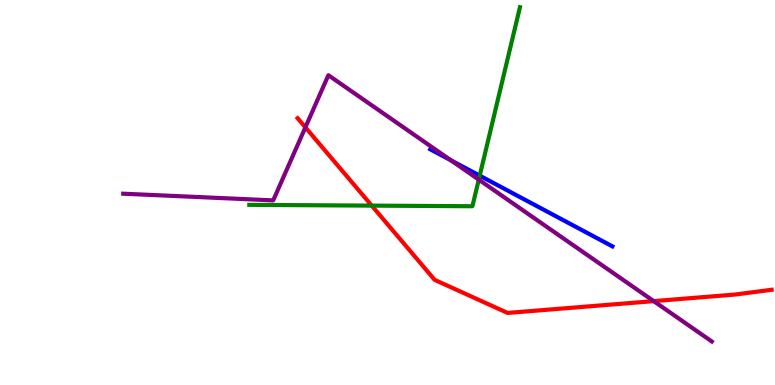[{'lines': ['blue', 'red'], 'intersections': []}, {'lines': ['green', 'red'], 'intersections': [{'x': 4.8, 'y': 4.66}]}, {'lines': ['purple', 'red'], 'intersections': [{'x': 3.94, 'y': 6.69}, {'x': 8.44, 'y': 2.18}]}, {'lines': ['blue', 'green'], 'intersections': [{'x': 6.19, 'y': 5.44}]}, {'lines': ['blue', 'purple'], 'intersections': [{'x': 5.82, 'y': 5.83}]}, {'lines': ['green', 'purple'], 'intersections': [{'x': 6.18, 'y': 5.33}]}]